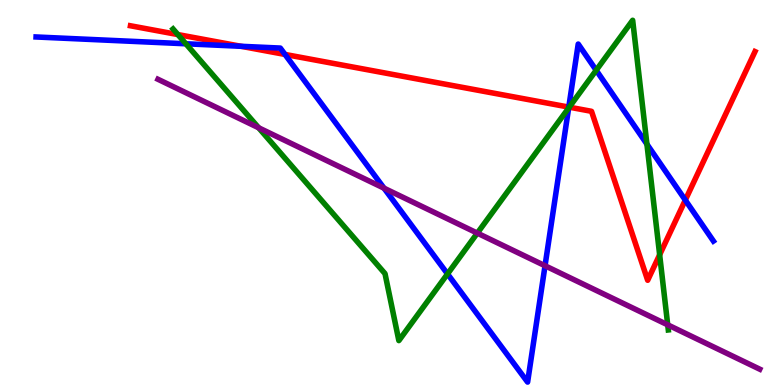[{'lines': ['blue', 'red'], 'intersections': [{'x': 3.11, 'y': 8.8}, {'x': 3.68, 'y': 8.59}, {'x': 7.34, 'y': 7.22}, {'x': 8.84, 'y': 4.8}]}, {'lines': ['green', 'red'], 'intersections': [{'x': 2.3, 'y': 9.1}, {'x': 7.35, 'y': 7.22}, {'x': 8.51, 'y': 3.38}]}, {'lines': ['purple', 'red'], 'intersections': []}, {'lines': ['blue', 'green'], 'intersections': [{'x': 2.4, 'y': 8.86}, {'x': 5.77, 'y': 2.88}, {'x': 7.34, 'y': 7.2}, {'x': 7.69, 'y': 8.18}, {'x': 8.35, 'y': 6.26}]}, {'lines': ['blue', 'purple'], 'intersections': [{'x': 4.96, 'y': 5.11}, {'x': 7.03, 'y': 3.1}]}, {'lines': ['green', 'purple'], 'intersections': [{'x': 3.34, 'y': 6.68}, {'x': 6.16, 'y': 3.94}, {'x': 8.62, 'y': 1.56}]}]